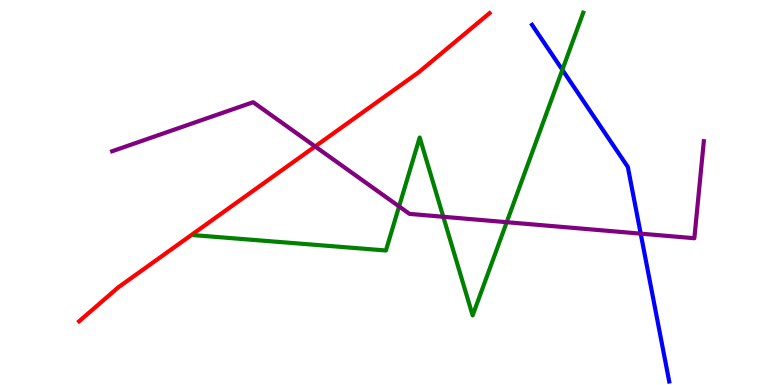[{'lines': ['blue', 'red'], 'intersections': []}, {'lines': ['green', 'red'], 'intersections': []}, {'lines': ['purple', 'red'], 'intersections': [{'x': 4.07, 'y': 6.2}]}, {'lines': ['blue', 'green'], 'intersections': [{'x': 7.26, 'y': 8.19}]}, {'lines': ['blue', 'purple'], 'intersections': [{'x': 8.27, 'y': 3.93}]}, {'lines': ['green', 'purple'], 'intersections': [{'x': 5.15, 'y': 4.64}, {'x': 5.72, 'y': 4.37}, {'x': 6.54, 'y': 4.23}]}]